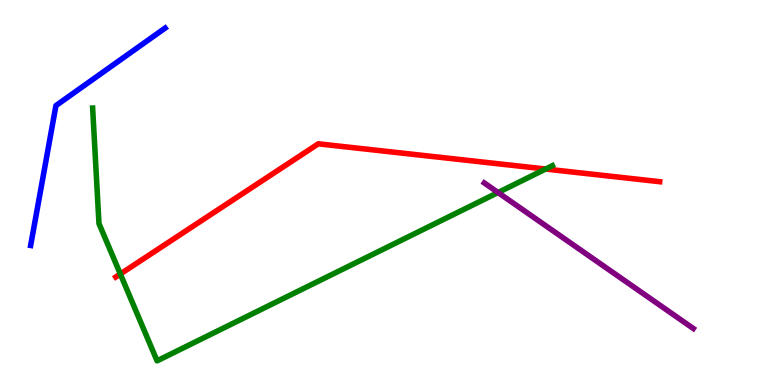[{'lines': ['blue', 'red'], 'intersections': []}, {'lines': ['green', 'red'], 'intersections': [{'x': 1.55, 'y': 2.88}, {'x': 7.04, 'y': 5.61}]}, {'lines': ['purple', 'red'], 'intersections': []}, {'lines': ['blue', 'green'], 'intersections': []}, {'lines': ['blue', 'purple'], 'intersections': []}, {'lines': ['green', 'purple'], 'intersections': [{'x': 6.43, 'y': 5.0}]}]